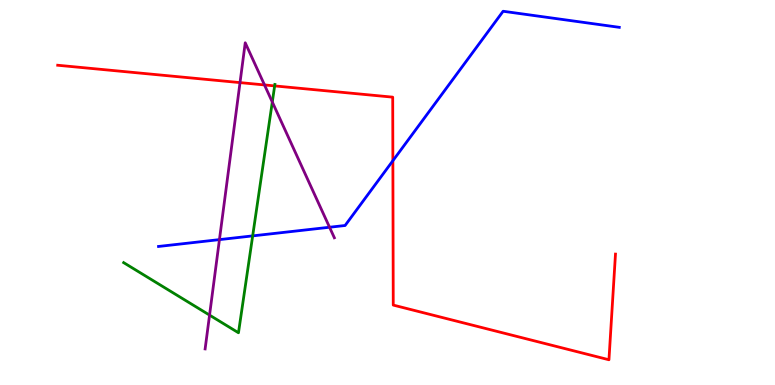[{'lines': ['blue', 'red'], 'intersections': [{'x': 5.07, 'y': 5.83}]}, {'lines': ['green', 'red'], 'intersections': [{'x': 3.54, 'y': 7.77}]}, {'lines': ['purple', 'red'], 'intersections': [{'x': 3.1, 'y': 7.85}, {'x': 3.41, 'y': 7.79}]}, {'lines': ['blue', 'green'], 'intersections': [{'x': 3.26, 'y': 3.87}]}, {'lines': ['blue', 'purple'], 'intersections': [{'x': 2.83, 'y': 3.78}, {'x': 4.25, 'y': 4.1}]}, {'lines': ['green', 'purple'], 'intersections': [{'x': 2.7, 'y': 1.82}, {'x': 3.51, 'y': 7.35}]}]